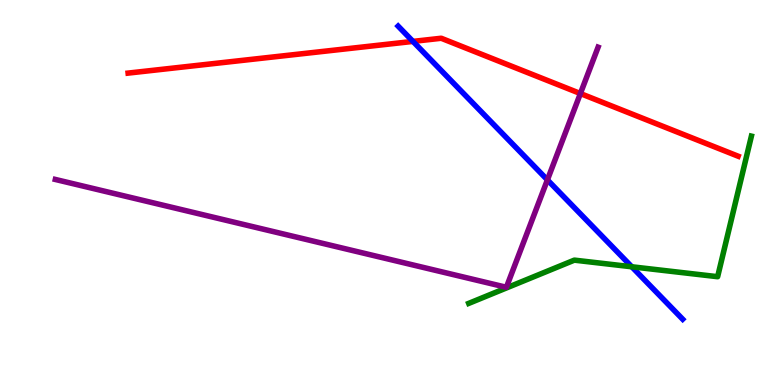[{'lines': ['blue', 'red'], 'intersections': [{'x': 5.33, 'y': 8.92}]}, {'lines': ['green', 'red'], 'intersections': []}, {'lines': ['purple', 'red'], 'intersections': [{'x': 7.49, 'y': 7.57}]}, {'lines': ['blue', 'green'], 'intersections': [{'x': 8.15, 'y': 3.07}]}, {'lines': ['blue', 'purple'], 'intersections': [{'x': 7.06, 'y': 5.33}]}, {'lines': ['green', 'purple'], 'intersections': []}]